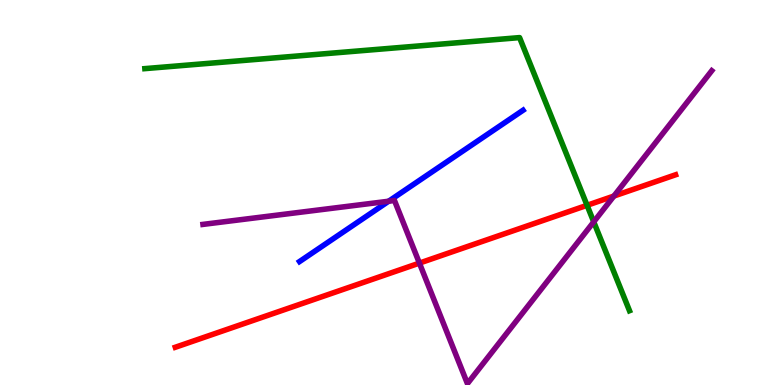[{'lines': ['blue', 'red'], 'intersections': []}, {'lines': ['green', 'red'], 'intersections': [{'x': 7.58, 'y': 4.67}]}, {'lines': ['purple', 'red'], 'intersections': [{'x': 5.41, 'y': 3.17}, {'x': 7.92, 'y': 4.91}]}, {'lines': ['blue', 'green'], 'intersections': []}, {'lines': ['blue', 'purple'], 'intersections': [{'x': 5.01, 'y': 4.77}]}, {'lines': ['green', 'purple'], 'intersections': [{'x': 7.66, 'y': 4.24}]}]